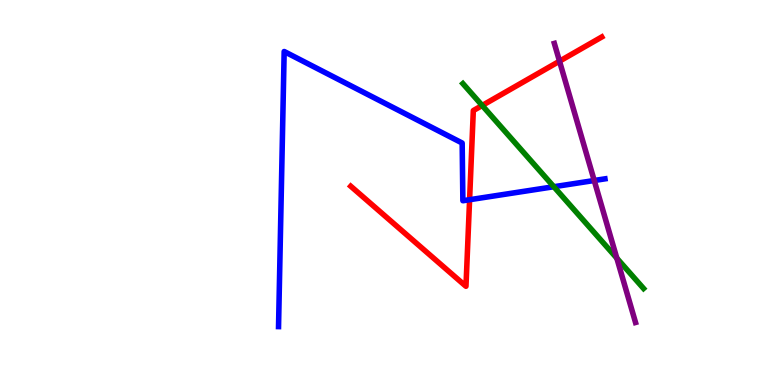[{'lines': ['blue', 'red'], 'intersections': [{'x': 6.06, 'y': 4.81}]}, {'lines': ['green', 'red'], 'intersections': [{'x': 6.22, 'y': 7.26}]}, {'lines': ['purple', 'red'], 'intersections': [{'x': 7.22, 'y': 8.41}]}, {'lines': ['blue', 'green'], 'intersections': [{'x': 7.15, 'y': 5.15}]}, {'lines': ['blue', 'purple'], 'intersections': [{'x': 7.67, 'y': 5.31}]}, {'lines': ['green', 'purple'], 'intersections': [{'x': 7.96, 'y': 3.29}]}]